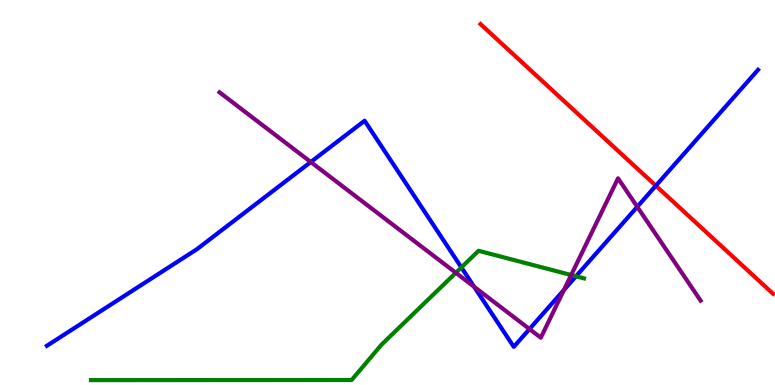[{'lines': ['blue', 'red'], 'intersections': [{'x': 8.46, 'y': 5.18}]}, {'lines': ['green', 'red'], 'intersections': []}, {'lines': ['purple', 'red'], 'intersections': []}, {'lines': ['blue', 'green'], 'intersections': [{'x': 5.95, 'y': 3.05}, {'x': 7.43, 'y': 2.82}]}, {'lines': ['blue', 'purple'], 'intersections': [{'x': 4.01, 'y': 5.79}, {'x': 6.12, 'y': 2.55}, {'x': 6.83, 'y': 1.45}, {'x': 7.28, 'y': 2.47}, {'x': 8.22, 'y': 4.63}]}, {'lines': ['green', 'purple'], 'intersections': [{'x': 5.88, 'y': 2.91}, {'x': 7.37, 'y': 2.86}]}]